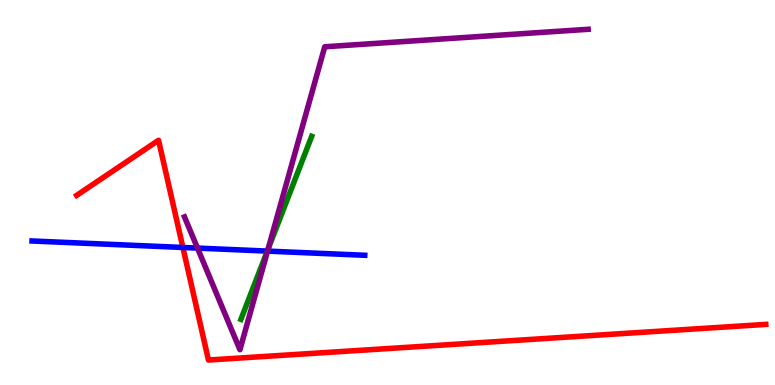[{'lines': ['blue', 'red'], 'intersections': [{'x': 2.36, 'y': 3.57}]}, {'lines': ['green', 'red'], 'intersections': []}, {'lines': ['purple', 'red'], 'intersections': []}, {'lines': ['blue', 'green'], 'intersections': [{'x': 3.45, 'y': 3.48}]}, {'lines': ['blue', 'purple'], 'intersections': [{'x': 2.55, 'y': 3.56}, {'x': 3.45, 'y': 3.48}]}, {'lines': ['green', 'purple'], 'intersections': [{'x': 3.46, 'y': 3.53}]}]